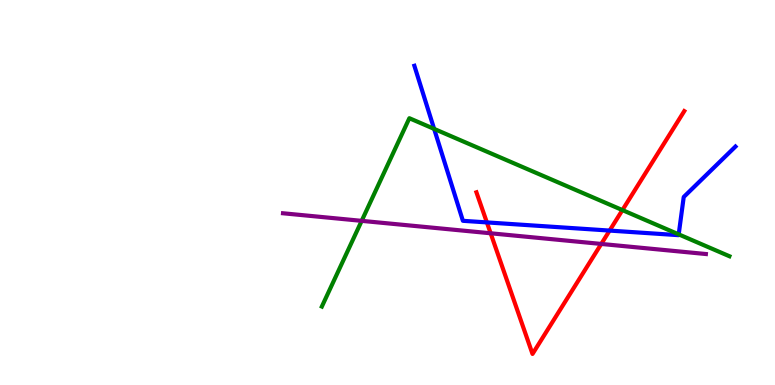[{'lines': ['blue', 'red'], 'intersections': [{'x': 6.28, 'y': 4.22}, {'x': 7.87, 'y': 4.01}]}, {'lines': ['green', 'red'], 'intersections': [{'x': 8.03, 'y': 4.54}]}, {'lines': ['purple', 'red'], 'intersections': [{'x': 6.33, 'y': 3.94}, {'x': 7.76, 'y': 3.66}]}, {'lines': ['blue', 'green'], 'intersections': [{'x': 5.6, 'y': 6.65}, {'x': 8.76, 'y': 3.91}]}, {'lines': ['blue', 'purple'], 'intersections': []}, {'lines': ['green', 'purple'], 'intersections': [{'x': 4.67, 'y': 4.26}]}]